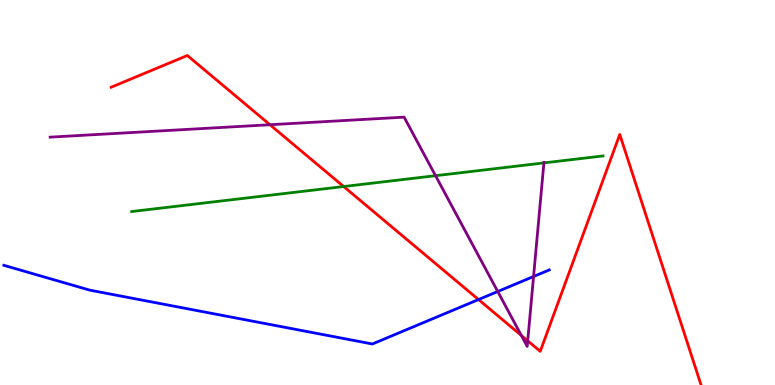[{'lines': ['blue', 'red'], 'intersections': [{'x': 6.17, 'y': 2.22}]}, {'lines': ['green', 'red'], 'intersections': [{'x': 4.43, 'y': 5.16}]}, {'lines': ['purple', 'red'], 'intersections': [{'x': 3.48, 'y': 6.76}, {'x': 6.73, 'y': 1.29}, {'x': 6.81, 'y': 1.15}]}, {'lines': ['blue', 'green'], 'intersections': []}, {'lines': ['blue', 'purple'], 'intersections': [{'x': 6.42, 'y': 2.43}, {'x': 6.88, 'y': 2.82}]}, {'lines': ['green', 'purple'], 'intersections': [{'x': 5.62, 'y': 5.44}, {'x': 7.02, 'y': 5.77}]}]